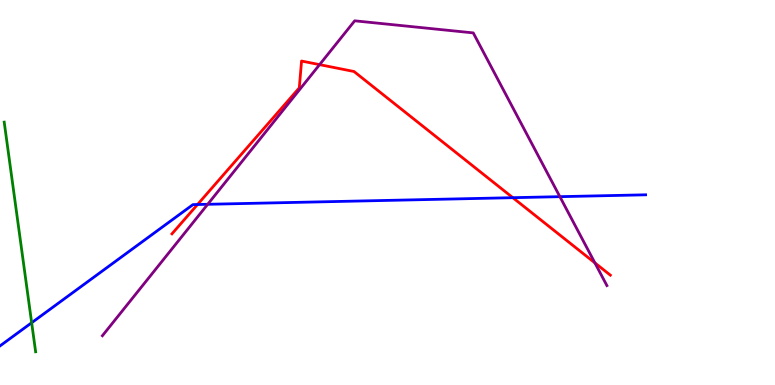[{'lines': ['blue', 'red'], 'intersections': [{'x': 2.55, 'y': 4.69}, {'x': 6.62, 'y': 4.87}]}, {'lines': ['green', 'red'], 'intersections': []}, {'lines': ['purple', 'red'], 'intersections': [{'x': 4.12, 'y': 8.32}, {'x': 7.68, 'y': 3.17}]}, {'lines': ['blue', 'green'], 'intersections': [{'x': 0.408, 'y': 1.62}]}, {'lines': ['blue', 'purple'], 'intersections': [{'x': 2.68, 'y': 4.69}, {'x': 7.22, 'y': 4.89}]}, {'lines': ['green', 'purple'], 'intersections': []}]